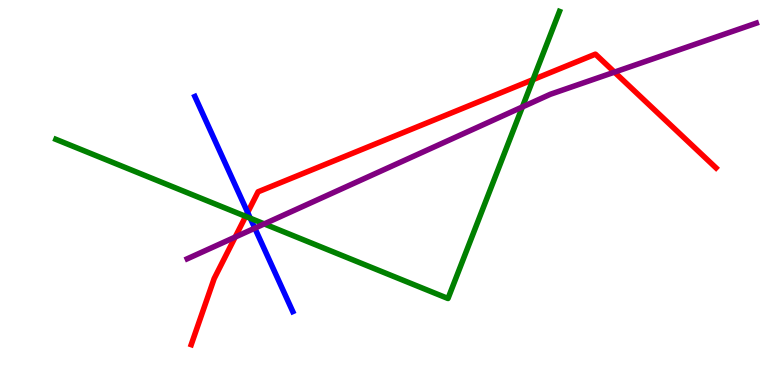[{'lines': ['blue', 'red'], 'intersections': [{'x': 3.2, 'y': 4.48}]}, {'lines': ['green', 'red'], 'intersections': [{'x': 3.17, 'y': 4.38}, {'x': 6.88, 'y': 7.93}]}, {'lines': ['purple', 'red'], 'intersections': [{'x': 3.03, 'y': 3.84}, {'x': 7.93, 'y': 8.13}]}, {'lines': ['blue', 'green'], 'intersections': [{'x': 3.23, 'y': 4.33}]}, {'lines': ['blue', 'purple'], 'intersections': [{'x': 3.29, 'y': 4.07}]}, {'lines': ['green', 'purple'], 'intersections': [{'x': 3.41, 'y': 4.18}, {'x': 6.74, 'y': 7.22}]}]